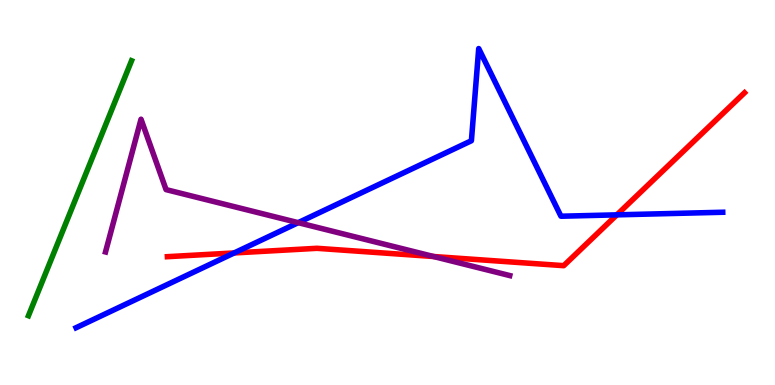[{'lines': ['blue', 'red'], 'intersections': [{'x': 3.02, 'y': 3.43}, {'x': 7.96, 'y': 4.42}]}, {'lines': ['green', 'red'], 'intersections': []}, {'lines': ['purple', 'red'], 'intersections': [{'x': 5.59, 'y': 3.34}]}, {'lines': ['blue', 'green'], 'intersections': []}, {'lines': ['blue', 'purple'], 'intersections': [{'x': 3.85, 'y': 4.22}]}, {'lines': ['green', 'purple'], 'intersections': []}]